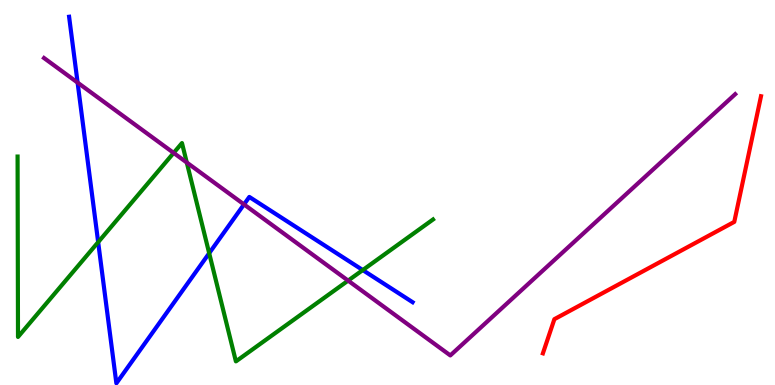[{'lines': ['blue', 'red'], 'intersections': []}, {'lines': ['green', 'red'], 'intersections': []}, {'lines': ['purple', 'red'], 'intersections': []}, {'lines': ['blue', 'green'], 'intersections': [{'x': 1.27, 'y': 3.71}, {'x': 2.7, 'y': 3.42}, {'x': 4.68, 'y': 2.99}]}, {'lines': ['blue', 'purple'], 'intersections': [{'x': 1.0, 'y': 7.85}, {'x': 3.15, 'y': 4.69}]}, {'lines': ['green', 'purple'], 'intersections': [{'x': 2.24, 'y': 6.03}, {'x': 2.41, 'y': 5.78}, {'x': 4.49, 'y': 2.71}]}]